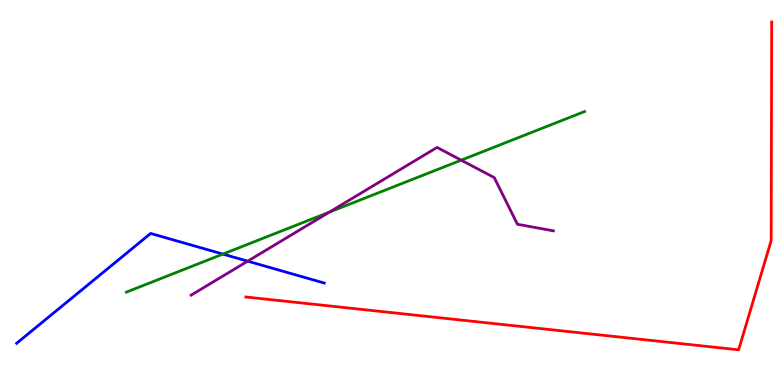[{'lines': ['blue', 'red'], 'intersections': []}, {'lines': ['green', 'red'], 'intersections': []}, {'lines': ['purple', 'red'], 'intersections': []}, {'lines': ['blue', 'green'], 'intersections': [{'x': 2.88, 'y': 3.4}]}, {'lines': ['blue', 'purple'], 'intersections': [{'x': 3.2, 'y': 3.22}]}, {'lines': ['green', 'purple'], 'intersections': [{'x': 4.25, 'y': 4.49}, {'x': 5.95, 'y': 5.84}]}]